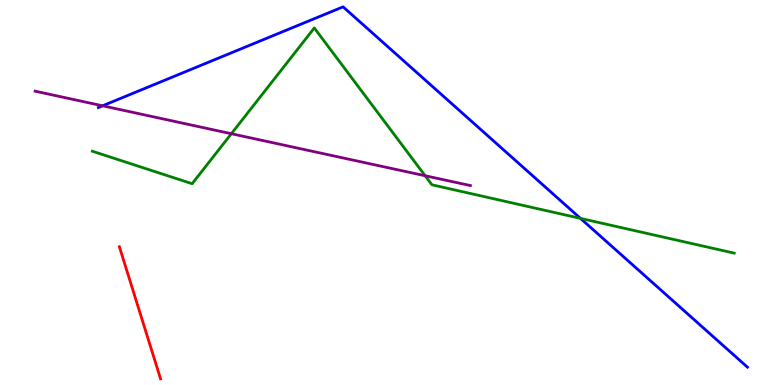[{'lines': ['blue', 'red'], 'intersections': []}, {'lines': ['green', 'red'], 'intersections': []}, {'lines': ['purple', 'red'], 'intersections': []}, {'lines': ['blue', 'green'], 'intersections': [{'x': 7.49, 'y': 4.33}]}, {'lines': ['blue', 'purple'], 'intersections': [{'x': 1.32, 'y': 7.25}]}, {'lines': ['green', 'purple'], 'intersections': [{'x': 2.99, 'y': 6.53}, {'x': 5.49, 'y': 5.44}]}]